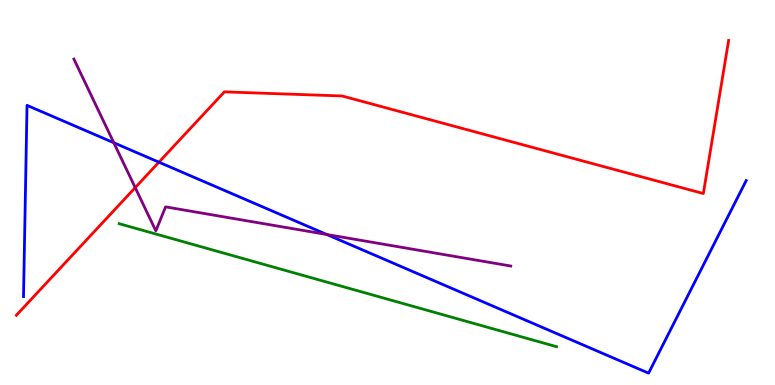[{'lines': ['blue', 'red'], 'intersections': [{'x': 2.05, 'y': 5.79}]}, {'lines': ['green', 'red'], 'intersections': []}, {'lines': ['purple', 'red'], 'intersections': [{'x': 1.74, 'y': 5.13}]}, {'lines': ['blue', 'green'], 'intersections': []}, {'lines': ['blue', 'purple'], 'intersections': [{'x': 1.47, 'y': 6.29}, {'x': 4.22, 'y': 3.91}]}, {'lines': ['green', 'purple'], 'intersections': []}]